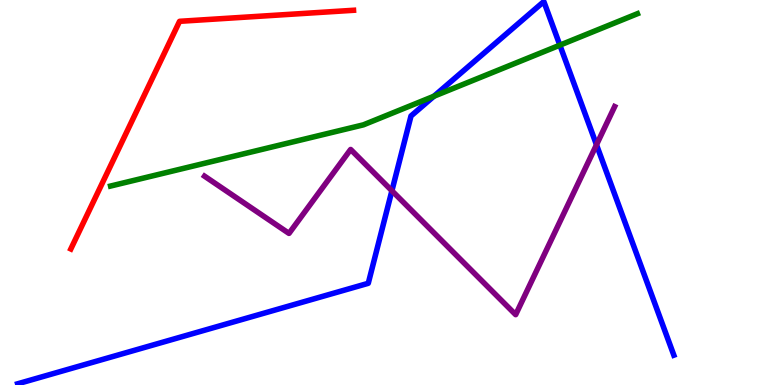[{'lines': ['blue', 'red'], 'intersections': []}, {'lines': ['green', 'red'], 'intersections': []}, {'lines': ['purple', 'red'], 'intersections': []}, {'lines': ['blue', 'green'], 'intersections': [{'x': 5.6, 'y': 7.5}, {'x': 7.22, 'y': 8.83}]}, {'lines': ['blue', 'purple'], 'intersections': [{'x': 5.06, 'y': 5.05}, {'x': 7.7, 'y': 6.24}]}, {'lines': ['green', 'purple'], 'intersections': []}]